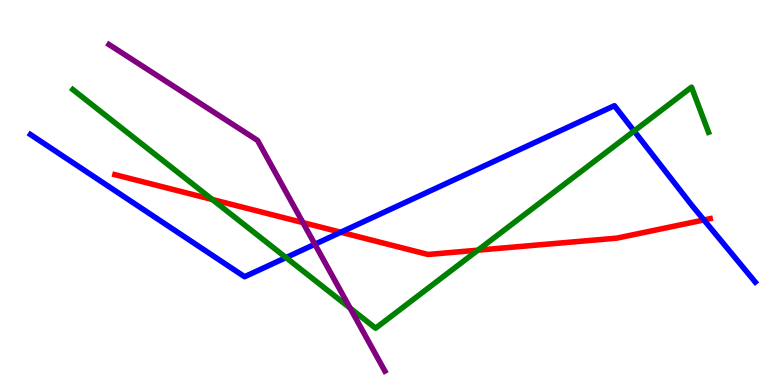[{'lines': ['blue', 'red'], 'intersections': [{'x': 4.4, 'y': 3.97}, {'x': 9.08, 'y': 4.29}]}, {'lines': ['green', 'red'], 'intersections': [{'x': 2.74, 'y': 4.82}, {'x': 6.17, 'y': 3.5}]}, {'lines': ['purple', 'red'], 'intersections': [{'x': 3.91, 'y': 4.22}]}, {'lines': ['blue', 'green'], 'intersections': [{'x': 3.69, 'y': 3.31}, {'x': 8.18, 'y': 6.6}]}, {'lines': ['blue', 'purple'], 'intersections': [{'x': 4.06, 'y': 3.66}]}, {'lines': ['green', 'purple'], 'intersections': [{'x': 4.52, 'y': 2.0}]}]